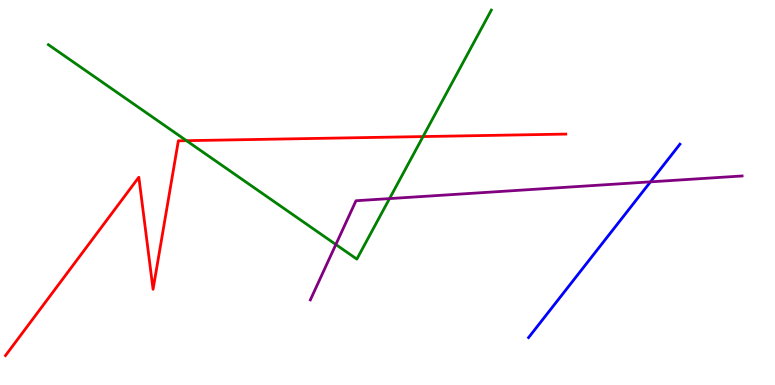[{'lines': ['blue', 'red'], 'intersections': []}, {'lines': ['green', 'red'], 'intersections': [{'x': 2.41, 'y': 6.35}, {'x': 5.46, 'y': 6.45}]}, {'lines': ['purple', 'red'], 'intersections': []}, {'lines': ['blue', 'green'], 'intersections': []}, {'lines': ['blue', 'purple'], 'intersections': [{'x': 8.39, 'y': 5.28}]}, {'lines': ['green', 'purple'], 'intersections': [{'x': 4.33, 'y': 3.65}, {'x': 5.03, 'y': 4.84}]}]